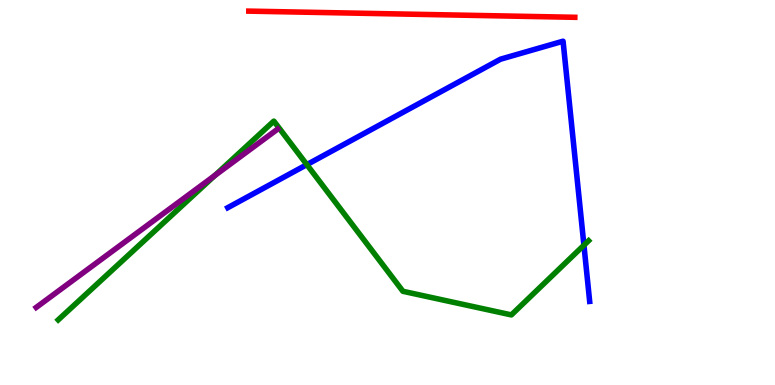[{'lines': ['blue', 'red'], 'intersections': []}, {'lines': ['green', 'red'], 'intersections': []}, {'lines': ['purple', 'red'], 'intersections': []}, {'lines': ['blue', 'green'], 'intersections': [{'x': 3.96, 'y': 5.72}, {'x': 7.53, 'y': 3.63}]}, {'lines': ['blue', 'purple'], 'intersections': []}, {'lines': ['green', 'purple'], 'intersections': [{'x': 2.77, 'y': 5.44}]}]